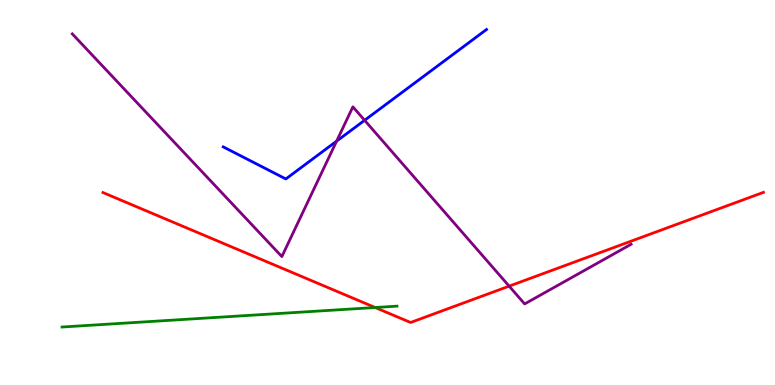[{'lines': ['blue', 'red'], 'intersections': []}, {'lines': ['green', 'red'], 'intersections': [{'x': 4.84, 'y': 2.01}]}, {'lines': ['purple', 'red'], 'intersections': [{'x': 6.57, 'y': 2.57}]}, {'lines': ['blue', 'green'], 'intersections': []}, {'lines': ['blue', 'purple'], 'intersections': [{'x': 4.34, 'y': 6.33}, {'x': 4.7, 'y': 6.88}]}, {'lines': ['green', 'purple'], 'intersections': []}]